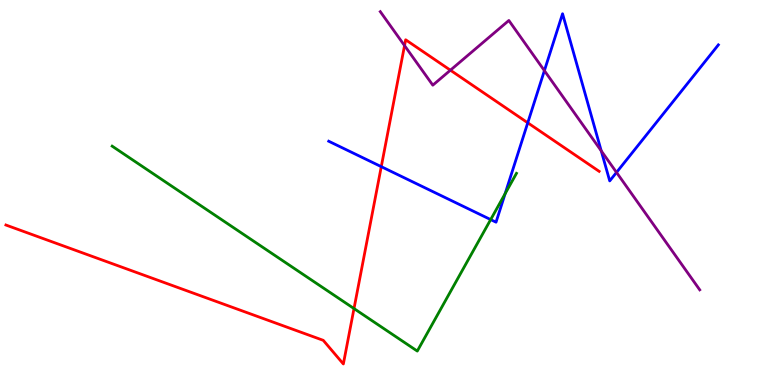[{'lines': ['blue', 'red'], 'intersections': [{'x': 4.92, 'y': 5.67}, {'x': 6.81, 'y': 6.81}]}, {'lines': ['green', 'red'], 'intersections': [{'x': 4.57, 'y': 1.99}]}, {'lines': ['purple', 'red'], 'intersections': [{'x': 5.22, 'y': 8.82}, {'x': 5.81, 'y': 8.18}]}, {'lines': ['blue', 'green'], 'intersections': [{'x': 6.33, 'y': 4.3}, {'x': 6.52, 'y': 4.97}]}, {'lines': ['blue', 'purple'], 'intersections': [{'x': 7.02, 'y': 8.17}, {'x': 7.76, 'y': 6.08}, {'x': 7.96, 'y': 5.52}]}, {'lines': ['green', 'purple'], 'intersections': []}]